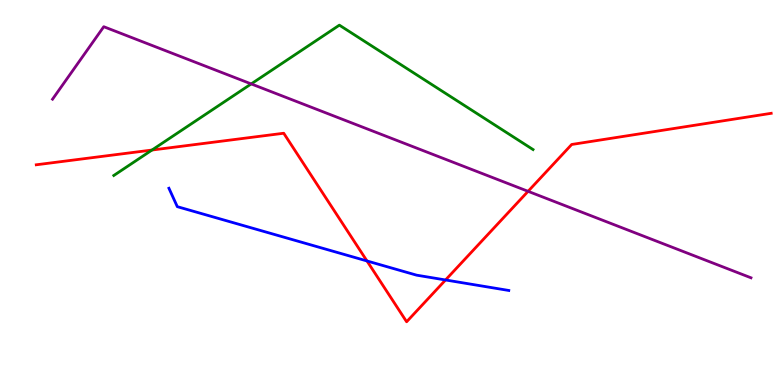[{'lines': ['blue', 'red'], 'intersections': [{'x': 4.74, 'y': 3.22}, {'x': 5.75, 'y': 2.73}]}, {'lines': ['green', 'red'], 'intersections': [{'x': 1.96, 'y': 6.1}]}, {'lines': ['purple', 'red'], 'intersections': [{'x': 6.81, 'y': 5.03}]}, {'lines': ['blue', 'green'], 'intersections': []}, {'lines': ['blue', 'purple'], 'intersections': []}, {'lines': ['green', 'purple'], 'intersections': [{'x': 3.24, 'y': 7.82}]}]